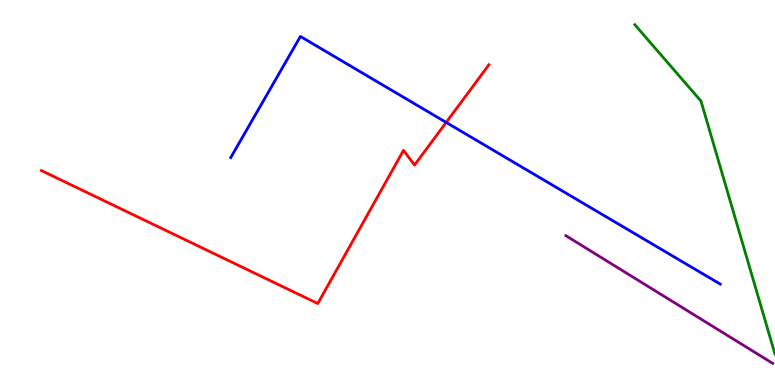[{'lines': ['blue', 'red'], 'intersections': [{'x': 5.76, 'y': 6.82}]}, {'lines': ['green', 'red'], 'intersections': []}, {'lines': ['purple', 'red'], 'intersections': []}, {'lines': ['blue', 'green'], 'intersections': []}, {'lines': ['blue', 'purple'], 'intersections': []}, {'lines': ['green', 'purple'], 'intersections': []}]